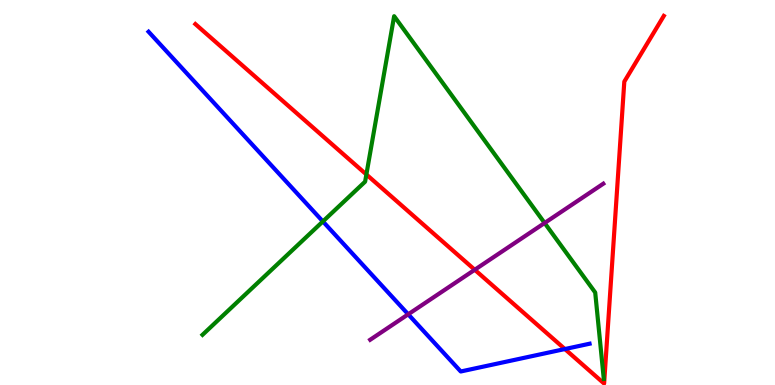[{'lines': ['blue', 'red'], 'intersections': [{'x': 7.29, 'y': 0.934}]}, {'lines': ['green', 'red'], 'intersections': [{'x': 4.73, 'y': 5.47}]}, {'lines': ['purple', 'red'], 'intersections': [{'x': 6.13, 'y': 2.99}]}, {'lines': ['blue', 'green'], 'intersections': [{'x': 4.17, 'y': 4.25}]}, {'lines': ['blue', 'purple'], 'intersections': [{'x': 5.27, 'y': 1.84}]}, {'lines': ['green', 'purple'], 'intersections': [{'x': 7.03, 'y': 4.21}]}]